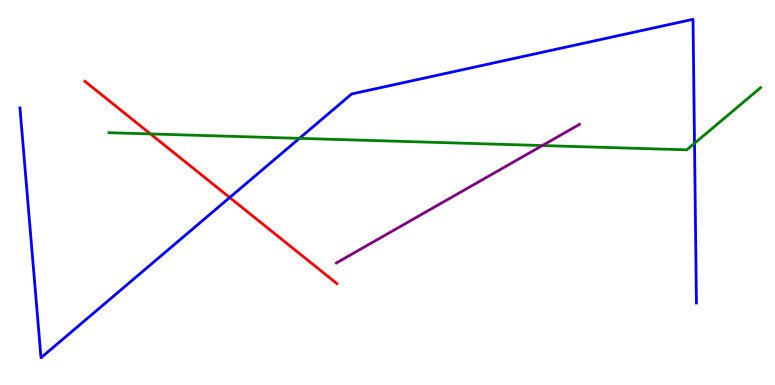[{'lines': ['blue', 'red'], 'intersections': [{'x': 2.96, 'y': 4.87}]}, {'lines': ['green', 'red'], 'intersections': [{'x': 1.94, 'y': 6.52}]}, {'lines': ['purple', 'red'], 'intersections': []}, {'lines': ['blue', 'green'], 'intersections': [{'x': 3.86, 'y': 6.41}, {'x': 8.96, 'y': 6.28}]}, {'lines': ['blue', 'purple'], 'intersections': []}, {'lines': ['green', 'purple'], 'intersections': [{'x': 7.0, 'y': 6.22}]}]